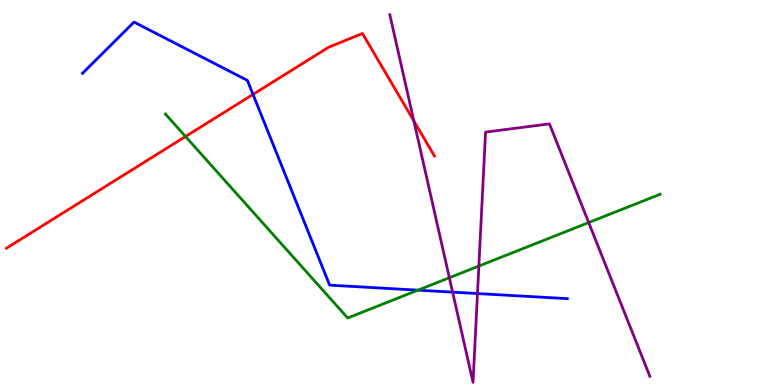[{'lines': ['blue', 'red'], 'intersections': [{'x': 3.26, 'y': 7.55}]}, {'lines': ['green', 'red'], 'intersections': [{'x': 2.39, 'y': 6.45}]}, {'lines': ['purple', 'red'], 'intersections': [{'x': 5.34, 'y': 6.86}]}, {'lines': ['blue', 'green'], 'intersections': [{'x': 5.39, 'y': 2.46}]}, {'lines': ['blue', 'purple'], 'intersections': [{'x': 5.84, 'y': 2.41}, {'x': 6.16, 'y': 2.38}]}, {'lines': ['green', 'purple'], 'intersections': [{'x': 5.8, 'y': 2.79}, {'x': 6.18, 'y': 3.09}, {'x': 7.6, 'y': 4.22}]}]